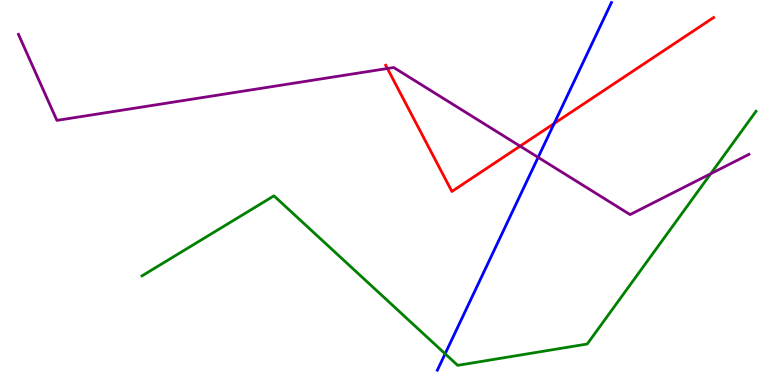[{'lines': ['blue', 'red'], 'intersections': [{'x': 7.15, 'y': 6.79}]}, {'lines': ['green', 'red'], 'intersections': []}, {'lines': ['purple', 'red'], 'intersections': [{'x': 5.0, 'y': 8.22}, {'x': 6.71, 'y': 6.2}]}, {'lines': ['blue', 'green'], 'intersections': [{'x': 5.74, 'y': 0.811}]}, {'lines': ['blue', 'purple'], 'intersections': [{'x': 6.94, 'y': 5.91}]}, {'lines': ['green', 'purple'], 'intersections': [{'x': 9.17, 'y': 5.49}]}]